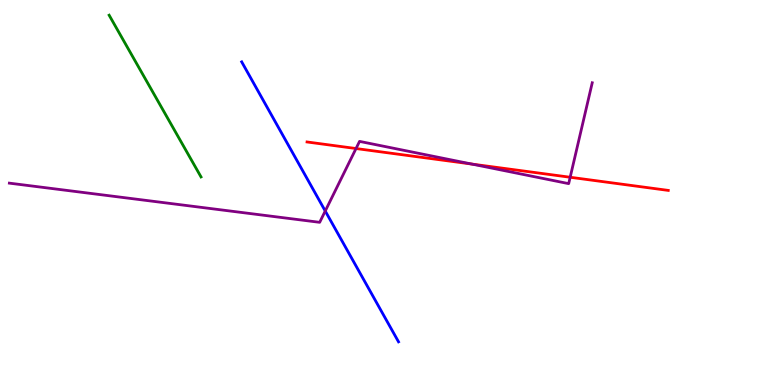[{'lines': ['blue', 'red'], 'intersections': []}, {'lines': ['green', 'red'], 'intersections': []}, {'lines': ['purple', 'red'], 'intersections': [{'x': 4.59, 'y': 6.14}, {'x': 6.09, 'y': 5.74}, {'x': 7.36, 'y': 5.4}]}, {'lines': ['blue', 'green'], 'intersections': []}, {'lines': ['blue', 'purple'], 'intersections': [{'x': 4.2, 'y': 4.52}]}, {'lines': ['green', 'purple'], 'intersections': []}]